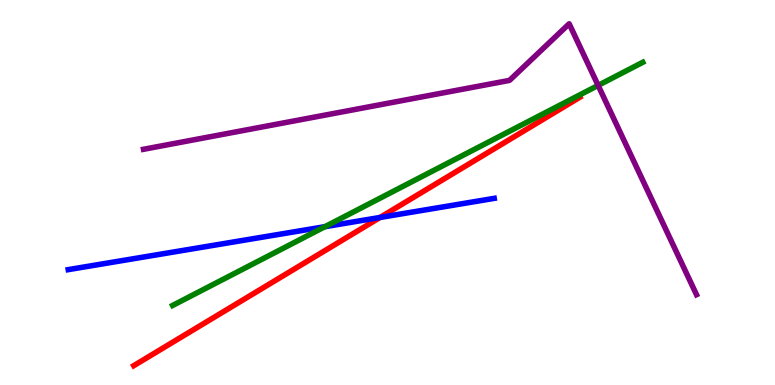[{'lines': ['blue', 'red'], 'intersections': [{'x': 4.9, 'y': 4.35}]}, {'lines': ['green', 'red'], 'intersections': []}, {'lines': ['purple', 'red'], 'intersections': []}, {'lines': ['blue', 'green'], 'intersections': [{'x': 4.19, 'y': 4.11}]}, {'lines': ['blue', 'purple'], 'intersections': []}, {'lines': ['green', 'purple'], 'intersections': [{'x': 7.72, 'y': 7.78}]}]